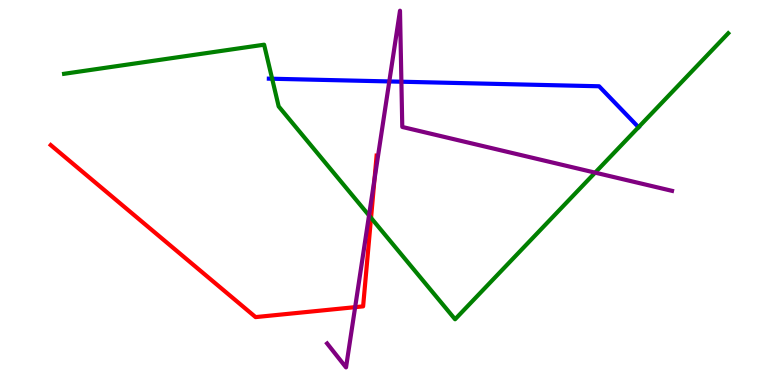[{'lines': ['blue', 'red'], 'intersections': []}, {'lines': ['green', 'red'], 'intersections': [{'x': 4.79, 'y': 4.34}]}, {'lines': ['purple', 'red'], 'intersections': [{'x': 4.58, 'y': 2.02}, {'x': 4.83, 'y': 5.34}]}, {'lines': ['blue', 'green'], 'intersections': [{'x': 3.51, 'y': 7.95}, {'x': 8.24, 'y': 6.7}]}, {'lines': ['blue', 'purple'], 'intersections': [{'x': 5.02, 'y': 7.88}, {'x': 5.18, 'y': 7.88}]}, {'lines': ['green', 'purple'], 'intersections': [{'x': 4.76, 'y': 4.4}, {'x': 7.68, 'y': 5.52}]}]